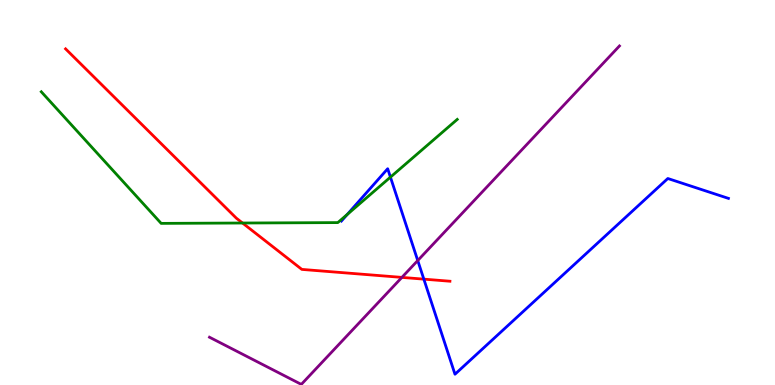[{'lines': ['blue', 'red'], 'intersections': [{'x': 5.47, 'y': 2.75}]}, {'lines': ['green', 'red'], 'intersections': [{'x': 3.13, 'y': 4.21}]}, {'lines': ['purple', 'red'], 'intersections': [{'x': 5.19, 'y': 2.79}]}, {'lines': ['blue', 'green'], 'intersections': [{'x': 4.48, 'y': 4.43}, {'x': 5.04, 'y': 5.4}]}, {'lines': ['blue', 'purple'], 'intersections': [{'x': 5.39, 'y': 3.23}]}, {'lines': ['green', 'purple'], 'intersections': []}]